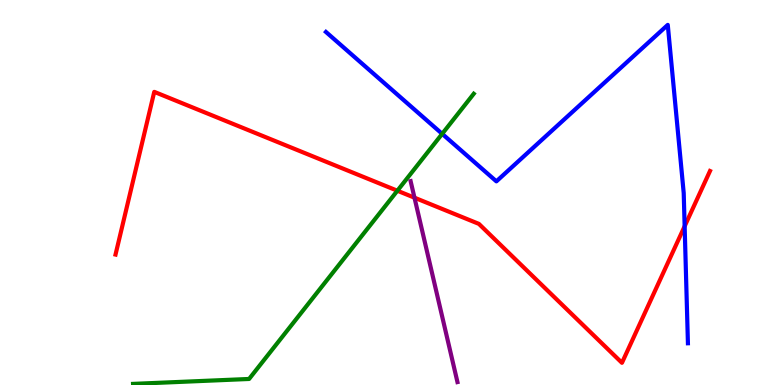[{'lines': ['blue', 'red'], 'intersections': [{'x': 8.83, 'y': 4.12}]}, {'lines': ['green', 'red'], 'intersections': [{'x': 5.13, 'y': 5.05}]}, {'lines': ['purple', 'red'], 'intersections': [{'x': 5.35, 'y': 4.87}]}, {'lines': ['blue', 'green'], 'intersections': [{'x': 5.71, 'y': 6.52}]}, {'lines': ['blue', 'purple'], 'intersections': []}, {'lines': ['green', 'purple'], 'intersections': []}]